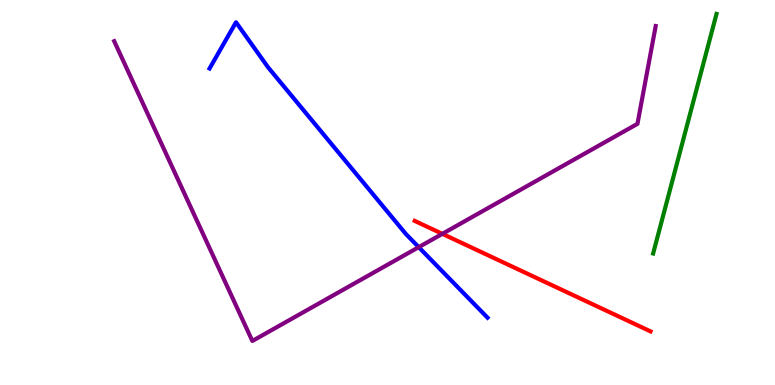[{'lines': ['blue', 'red'], 'intersections': []}, {'lines': ['green', 'red'], 'intersections': []}, {'lines': ['purple', 'red'], 'intersections': [{'x': 5.71, 'y': 3.93}]}, {'lines': ['blue', 'green'], 'intersections': []}, {'lines': ['blue', 'purple'], 'intersections': [{'x': 5.4, 'y': 3.58}]}, {'lines': ['green', 'purple'], 'intersections': []}]